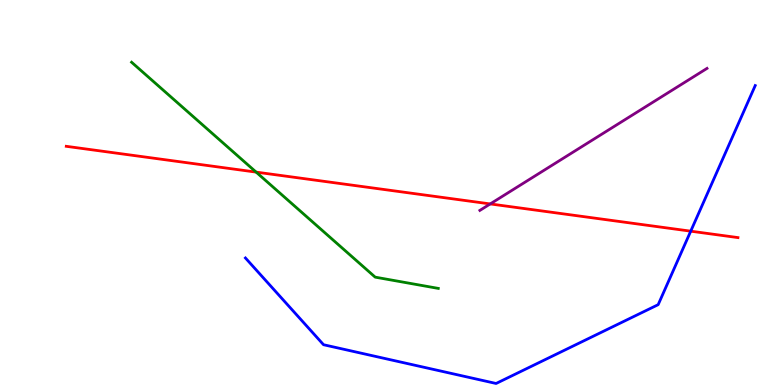[{'lines': ['blue', 'red'], 'intersections': [{'x': 8.91, 'y': 4.0}]}, {'lines': ['green', 'red'], 'intersections': [{'x': 3.3, 'y': 5.53}]}, {'lines': ['purple', 'red'], 'intersections': [{'x': 6.33, 'y': 4.7}]}, {'lines': ['blue', 'green'], 'intersections': []}, {'lines': ['blue', 'purple'], 'intersections': []}, {'lines': ['green', 'purple'], 'intersections': []}]